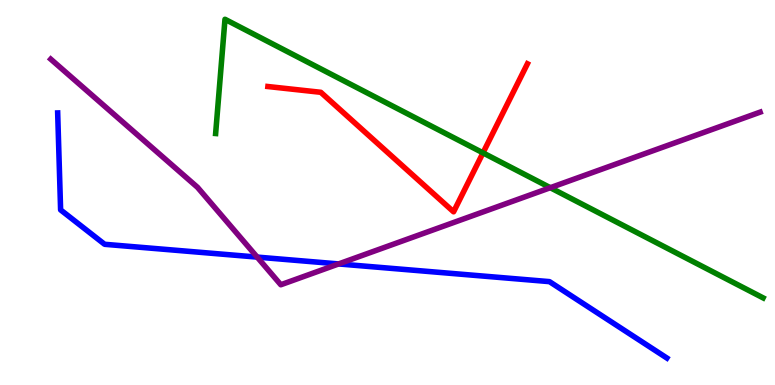[{'lines': ['blue', 'red'], 'intersections': []}, {'lines': ['green', 'red'], 'intersections': [{'x': 6.23, 'y': 6.03}]}, {'lines': ['purple', 'red'], 'intersections': []}, {'lines': ['blue', 'green'], 'intersections': []}, {'lines': ['blue', 'purple'], 'intersections': [{'x': 3.32, 'y': 3.32}, {'x': 4.37, 'y': 3.14}]}, {'lines': ['green', 'purple'], 'intersections': [{'x': 7.1, 'y': 5.12}]}]